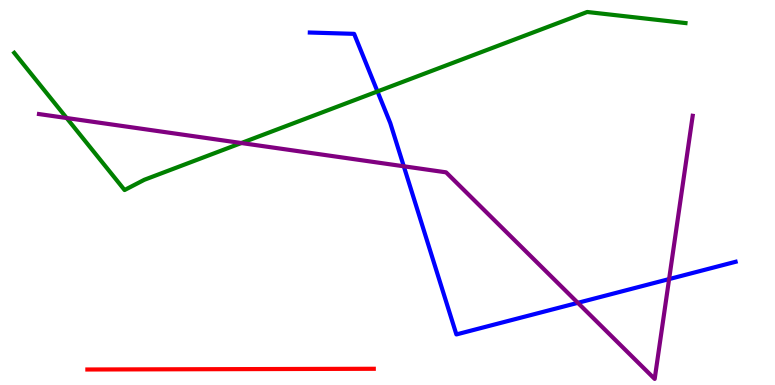[{'lines': ['blue', 'red'], 'intersections': []}, {'lines': ['green', 'red'], 'intersections': []}, {'lines': ['purple', 'red'], 'intersections': []}, {'lines': ['blue', 'green'], 'intersections': [{'x': 4.87, 'y': 7.62}]}, {'lines': ['blue', 'purple'], 'intersections': [{'x': 5.21, 'y': 5.68}, {'x': 7.46, 'y': 2.13}, {'x': 8.63, 'y': 2.75}]}, {'lines': ['green', 'purple'], 'intersections': [{'x': 0.86, 'y': 6.93}, {'x': 3.11, 'y': 6.29}]}]